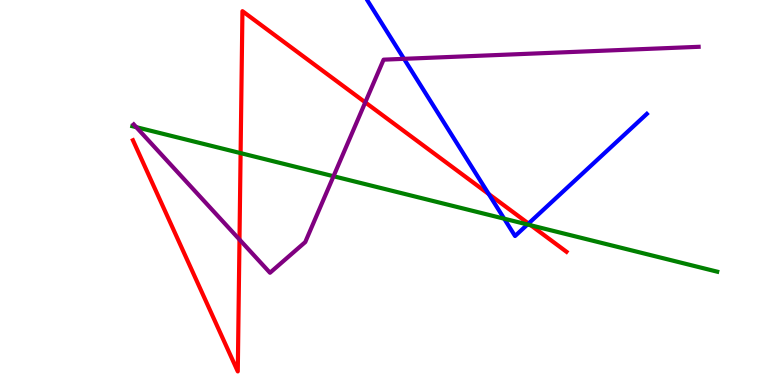[{'lines': ['blue', 'red'], 'intersections': [{'x': 6.31, 'y': 4.96}, {'x': 6.82, 'y': 4.19}]}, {'lines': ['green', 'red'], 'intersections': [{'x': 3.1, 'y': 6.02}, {'x': 6.85, 'y': 4.15}]}, {'lines': ['purple', 'red'], 'intersections': [{'x': 3.09, 'y': 3.78}, {'x': 4.71, 'y': 7.34}]}, {'lines': ['blue', 'green'], 'intersections': [{'x': 6.51, 'y': 4.32}, {'x': 6.81, 'y': 4.17}]}, {'lines': ['blue', 'purple'], 'intersections': [{'x': 5.21, 'y': 8.47}]}, {'lines': ['green', 'purple'], 'intersections': [{'x': 1.76, 'y': 6.7}, {'x': 4.3, 'y': 5.42}]}]